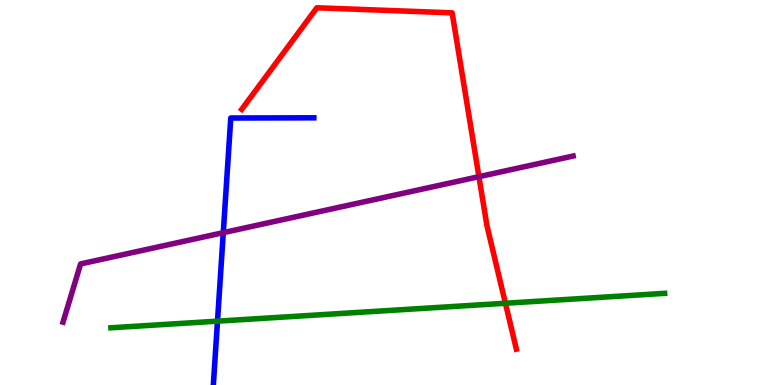[{'lines': ['blue', 'red'], 'intersections': []}, {'lines': ['green', 'red'], 'intersections': [{'x': 6.52, 'y': 2.12}]}, {'lines': ['purple', 'red'], 'intersections': [{'x': 6.18, 'y': 5.41}]}, {'lines': ['blue', 'green'], 'intersections': [{'x': 2.81, 'y': 1.66}]}, {'lines': ['blue', 'purple'], 'intersections': [{'x': 2.88, 'y': 3.96}]}, {'lines': ['green', 'purple'], 'intersections': []}]